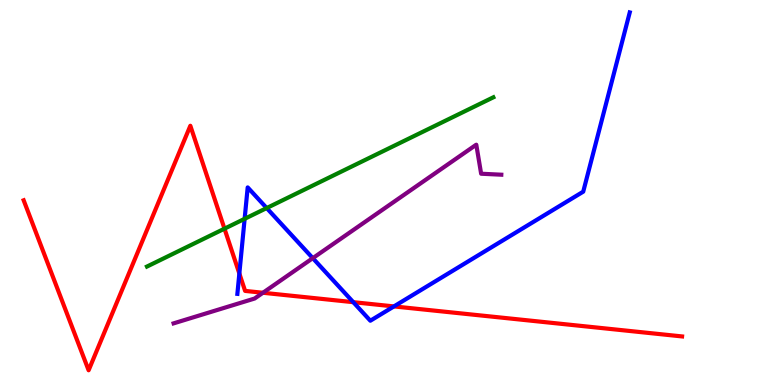[{'lines': ['blue', 'red'], 'intersections': [{'x': 3.09, 'y': 2.9}, {'x': 4.56, 'y': 2.15}, {'x': 5.08, 'y': 2.04}]}, {'lines': ['green', 'red'], 'intersections': [{'x': 2.9, 'y': 4.06}]}, {'lines': ['purple', 'red'], 'intersections': [{'x': 3.39, 'y': 2.4}]}, {'lines': ['blue', 'green'], 'intersections': [{'x': 3.16, 'y': 4.32}, {'x': 3.44, 'y': 4.6}]}, {'lines': ['blue', 'purple'], 'intersections': [{'x': 4.04, 'y': 3.29}]}, {'lines': ['green', 'purple'], 'intersections': []}]